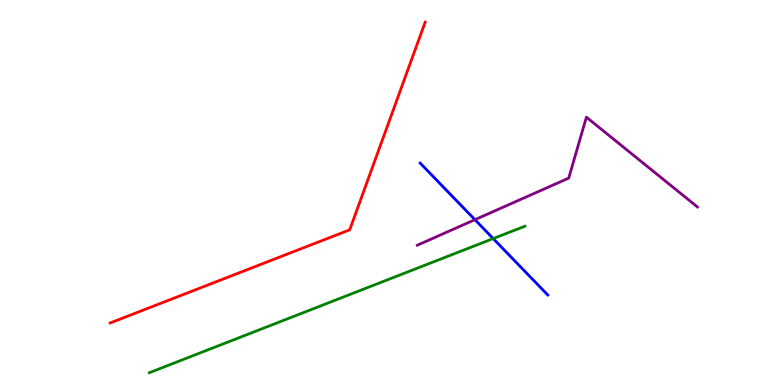[{'lines': ['blue', 'red'], 'intersections': []}, {'lines': ['green', 'red'], 'intersections': []}, {'lines': ['purple', 'red'], 'intersections': []}, {'lines': ['blue', 'green'], 'intersections': [{'x': 6.36, 'y': 3.8}]}, {'lines': ['blue', 'purple'], 'intersections': [{'x': 6.13, 'y': 4.29}]}, {'lines': ['green', 'purple'], 'intersections': []}]